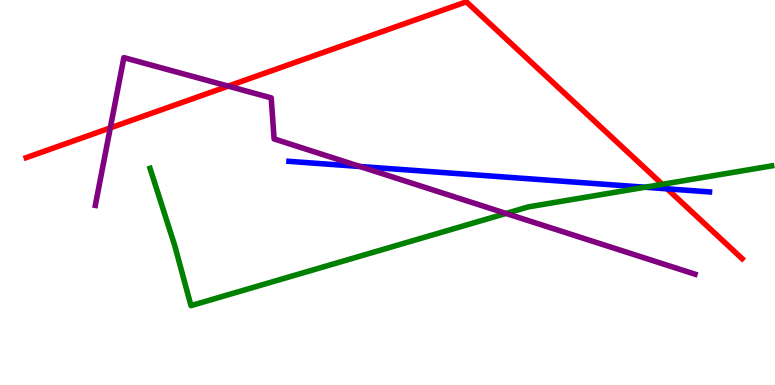[{'lines': ['blue', 'red'], 'intersections': [{'x': 8.61, 'y': 5.1}]}, {'lines': ['green', 'red'], 'intersections': [{'x': 8.55, 'y': 5.21}]}, {'lines': ['purple', 'red'], 'intersections': [{'x': 1.42, 'y': 6.68}, {'x': 2.94, 'y': 7.76}]}, {'lines': ['blue', 'green'], 'intersections': [{'x': 8.32, 'y': 5.14}]}, {'lines': ['blue', 'purple'], 'intersections': [{'x': 4.64, 'y': 5.68}]}, {'lines': ['green', 'purple'], 'intersections': [{'x': 6.53, 'y': 4.46}]}]